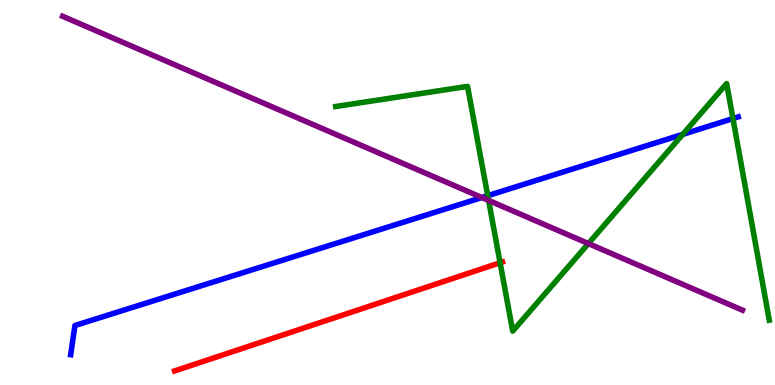[{'lines': ['blue', 'red'], 'intersections': []}, {'lines': ['green', 'red'], 'intersections': [{'x': 6.45, 'y': 3.18}]}, {'lines': ['purple', 'red'], 'intersections': []}, {'lines': ['blue', 'green'], 'intersections': [{'x': 6.29, 'y': 4.92}, {'x': 8.81, 'y': 6.51}, {'x': 9.46, 'y': 6.92}]}, {'lines': ['blue', 'purple'], 'intersections': [{'x': 6.22, 'y': 4.87}]}, {'lines': ['green', 'purple'], 'intersections': [{'x': 6.3, 'y': 4.79}, {'x': 7.59, 'y': 3.67}]}]